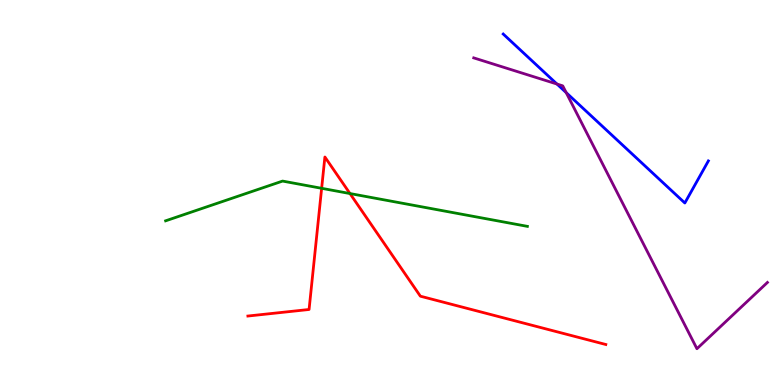[{'lines': ['blue', 'red'], 'intersections': []}, {'lines': ['green', 'red'], 'intersections': [{'x': 4.15, 'y': 5.11}, {'x': 4.52, 'y': 4.97}]}, {'lines': ['purple', 'red'], 'intersections': []}, {'lines': ['blue', 'green'], 'intersections': []}, {'lines': ['blue', 'purple'], 'intersections': [{'x': 7.19, 'y': 7.82}, {'x': 7.31, 'y': 7.59}]}, {'lines': ['green', 'purple'], 'intersections': []}]